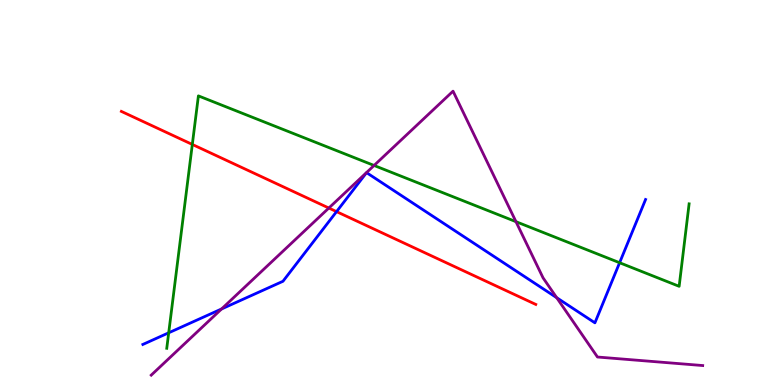[{'lines': ['blue', 'red'], 'intersections': [{'x': 4.34, 'y': 4.5}]}, {'lines': ['green', 'red'], 'intersections': [{'x': 2.48, 'y': 6.25}]}, {'lines': ['purple', 'red'], 'intersections': [{'x': 4.24, 'y': 4.6}]}, {'lines': ['blue', 'green'], 'intersections': [{'x': 2.18, 'y': 1.36}, {'x': 7.99, 'y': 3.18}]}, {'lines': ['blue', 'purple'], 'intersections': [{'x': 2.86, 'y': 1.98}, {'x': 7.18, 'y': 2.27}]}, {'lines': ['green', 'purple'], 'intersections': [{'x': 4.83, 'y': 5.7}, {'x': 6.66, 'y': 4.24}]}]